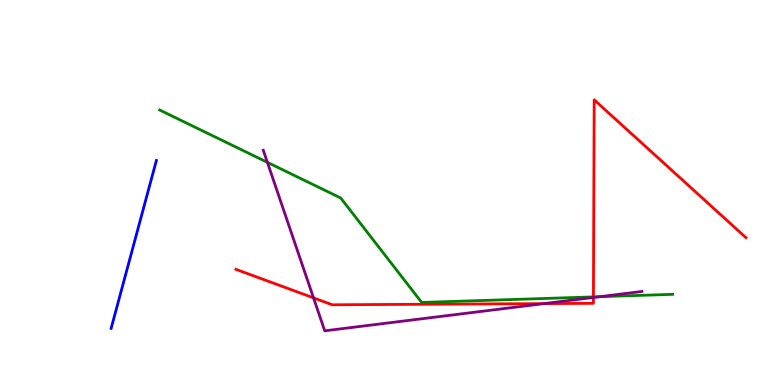[{'lines': ['blue', 'red'], 'intersections': []}, {'lines': ['green', 'red'], 'intersections': [{'x': 7.66, 'y': 2.29}]}, {'lines': ['purple', 'red'], 'intersections': [{'x': 4.05, 'y': 2.26}, {'x': 7.02, 'y': 2.11}, {'x': 7.66, 'y': 2.27}]}, {'lines': ['blue', 'green'], 'intersections': []}, {'lines': ['blue', 'purple'], 'intersections': []}, {'lines': ['green', 'purple'], 'intersections': [{'x': 3.45, 'y': 5.78}, {'x': 7.74, 'y': 2.29}]}]